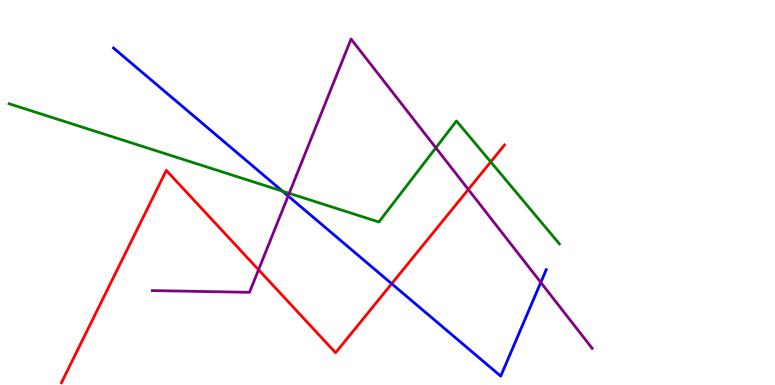[{'lines': ['blue', 'red'], 'intersections': [{'x': 5.05, 'y': 2.63}]}, {'lines': ['green', 'red'], 'intersections': [{'x': 6.33, 'y': 5.79}]}, {'lines': ['purple', 'red'], 'intersections': [{'x': 3.34, 'y': 2.99}, {'x': 6.04, 'y': 5.08}]}, {'lines': ['blue', 'green'], 'intersections': [{'x': 3.64, 'y': 5.04}]}, {'lines': ['blue', 'purple'], 'intersections': [{'x': 3.72, 'y': 4.91}, {'x': 6.98, 'y': 2.66}]}, {'lines': ['green', 'purple'], 'intersections': [{'x': 3.73, 'y': 4.98}, {'x': 5.62, 'y': 6.16}]}]